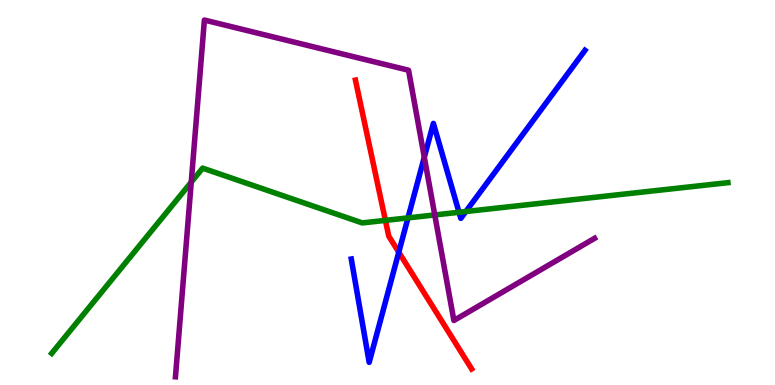[{'lines': ['blue', 'red'], 'intersections': [{'x': 5.15, 'y': 3.45}]}, {'lines': ['green', 'red'], 'intersections': [{'x': 4.97, 'y': 4.28}]}, {'lines': ['purple', 'red'], 'intersections': []}, {'lines': ['blue', 'green'], 'intersections': [{'x': 5.26, 'y': 4.34}, {'x': 5.92, 'y': 4.49}, {'x': 6.01, 'y': 4.51}]}, {'lines': ['blue', 'purple'], 'intersections': [{'x': 5.47, 'y': 5.92}]}, {'lines': ['green', 'purple'], 'intersections': [{'x': 2.47, 'y': 5.27}, {'x': 5.61, 'y': 4.42}]}]